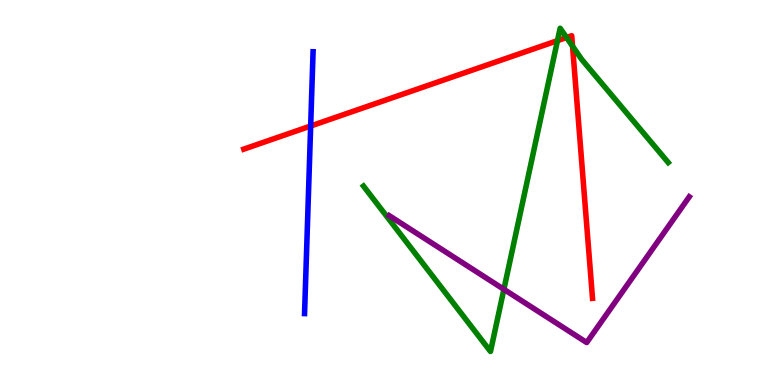[{'lines': ['blue', 'red'], 'intersections': [{'x': 4.01, 'y': 6.73}]}, {'lines': ['green', 'red'], 'intersections': [{'x': 7.19, 'y': 8.94}, {'x': 7.31, 'y': 9.03}, {'x': 7.39, 'y': 8.8}]}, {'lines': ['purple', 'red'], 'intersections': []}, {'lines': ['blue', 'green'], 'intersections': []}, {'lines': ['blue', 'purple'], 'intersections': []}, {'lines': ['green', 'purple'], 'intersections': [{'x': 6.5, 'y': 2.48}]}]